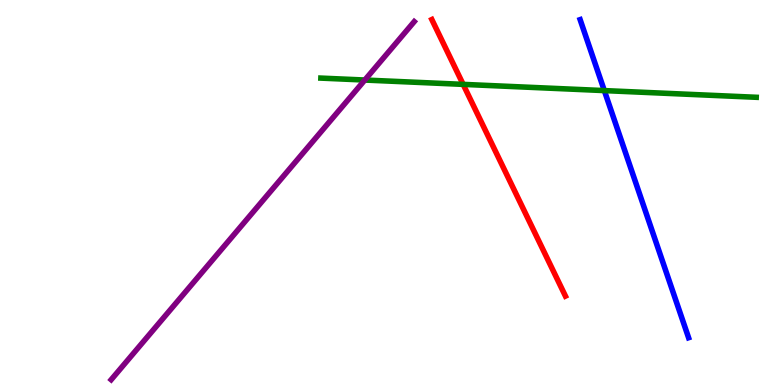[{'lines': ['blue', 'red'], 'intersections': []}, {'lines': ['green', 'red'], 'intersections': [{'x': 5.98, 'y': 7.81}]}, {'lines': ['purple', 'red'], 'intersections': []}, {'lines': ['blue', 'green'], 'intersections': [{'x': 7.8, 'y': 7.65}]}, {'lines': ['blue', 'purple'], 'intersections': []}, {'lines': ['green', 'purple'], 'intersections': [{'x': 4.71, 'y': 7.92}]}]